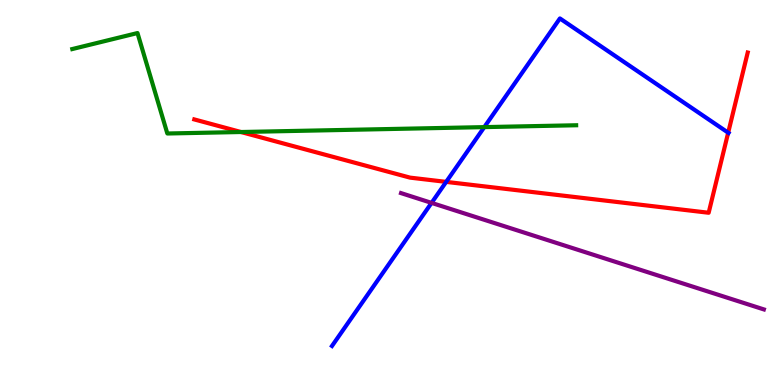[{'lines': ['blue', 'red'], 'intersections': [{'x': 5.76, 'y': 5.28}, {'x': 9.4, 'y': 6.55}]}, {'lines': ['green', 'red'], 'intersections': [{'x': 3.11, 'y': 6.57}]}, {'lines': ['purple', 'red'], 'intersections': []}, {'lines': ['blue', 'green'], 'intersections': [{'x': 6.25, 'y': 6.7}]}, {'lines': ['blue', 'purple'], 'intersections': [{'x': 5.57, 'y': 4.73}]}, {'lines': ['green', 'purple'], 'intersections': []}]